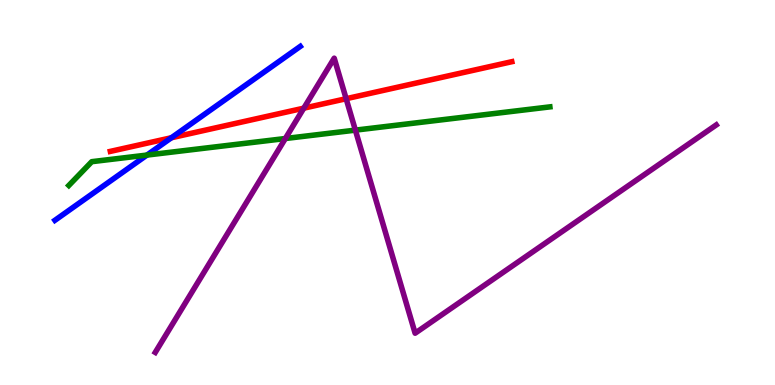[{'lines': ['blue', 'red'], 'intersections': [{'x': 2.21, 'y': 6.42}]}, {'lines': ['green', 'red'], 'intersections': []}, {'lines': ['purple', 'red'], 'intersections': [{'x': 3.92, 'y': 7.19}, {'x': 4.47, 'y': 7.44}]}, {'lines': ['blue', 'green'], 'intersections': [{'x': 1.9, 'y': 5.97}]}, {'lines': ['blue', 'purple'], 'intersections': []}, {'lines': ['green', 'purple'], 'intersections': [{'x': 3.68, 'y': 6.4}, {'x': 4.59, 'y': 6.62}]}]